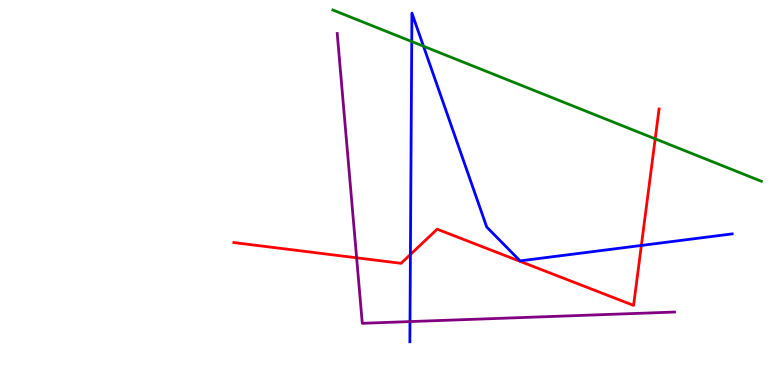[{'lines': ['blue', 'red'], 'intersections': [{'x': 5.3, 'y': 3.39}, {'x': 8.28, 'y': 3.62}]}, {'lines': ['green', 'red'], 'intersections': [{'x': 8.45, 'y': 6.39}]}, {'lines': ['purple', 'red'], 'intersections': [{'x': 4.6, 'y': 3.3}]}, {'lines': ['blue', 'green'], 'intersections': [{'x': 5.31, 'y': 8.92}, {'x': 5.46, 'y': 8.8}]}, {'lines': ['blue', 'purple'], 'intersections': [{'x': 5.29, 'y': 1.65}]}, {'lines': ['green', 'purple'], 'intersections': []}]